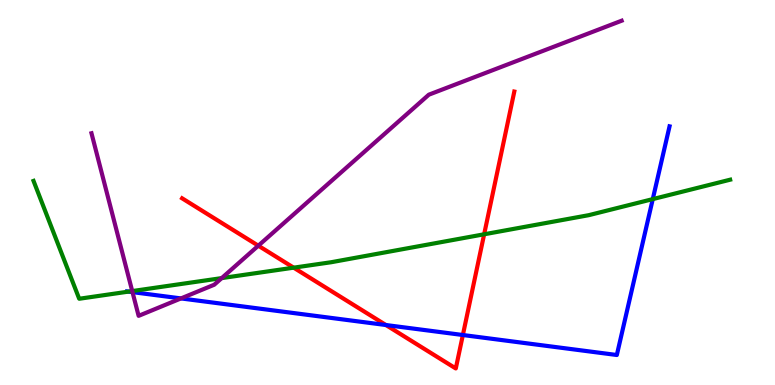[{'lines': ['blue', 'red'], 'intersections': [{'x': 4.98, 'y': 1.56}, {'x': 5.97, 'y': 1.3}]}, {'lines': ['green', 'red'], 'intersections': [{'x': 3.79, 'y': 3.05}, {'x': 6.25, 'y': 3.91}]}, {'lines': ['purple', 'red'], 'intersections': [{'x': 3.33, 'y': 3.62}]}, {'lines': ['blue', 'green'], 'intersections': [{'x': 1.66, 'y': 2.43}, {'x': 8.42, 'y': 4.83}]}, {'lines': ['blue', 'purple'], 'intersections': [{'x': 1.71, 'y': 2.41}, {'x': 2.34, 'y': 2.25}]}, {'lines': ['green', 'purple'], 'intersections': [{'x': 1.71, 'y': 2.44}, {'x': 2.86, 'y': 2.78}]}]